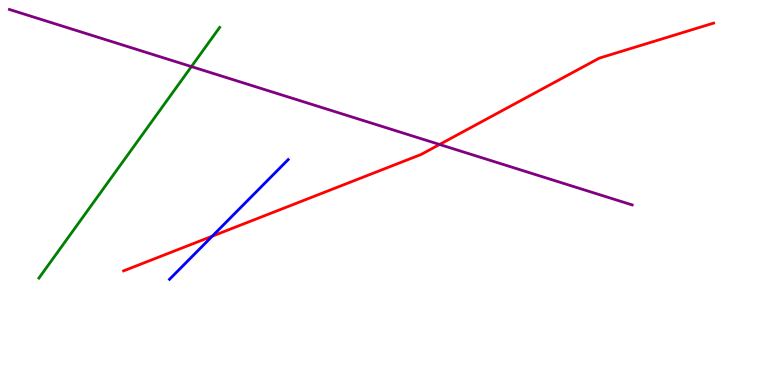[{'lines': ['blue', 'red'], 'intersections': [{'x': 2.74, 'y': 3.87}]}, {'lines': ['green', 'red'], 'intersections': []}, {'lines': ['purple', 'red'], 'intersections': [{'x': 5.67, 'y': 6.25}]}, {'lines': ['blue', 'green'], 'intersections': []}, {'lines': ['blue', 'purple'], 'intersections': []}, {'lines': ['green', 'purple'], 'intersections': [{'x': 2.47, 'y': 8.27}]}]